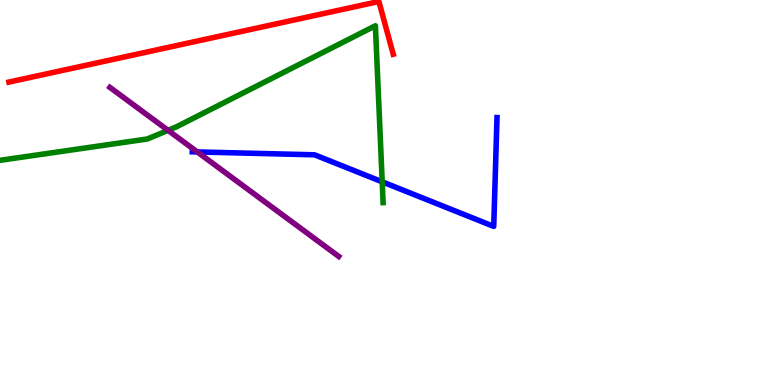[{'lines': ['blue', 'red'], 'intersections': []}, {'lines': ['green', 'red'], 'intersections': []}, {'lines': ['purple', 'red'], 'intersections': []}, {'lines': ['blue', 'green'], 'intersections': [{'x': 4.93, 'y': 5.28}]}, {'lines': ['blue', 'purple'], 'intersections': [{'x': 2.55, 'y': 6.05}]}, {'lines': ['green', 'purple'], 'intersections': [{'x': 2.17, 'y': 6.61}]}]